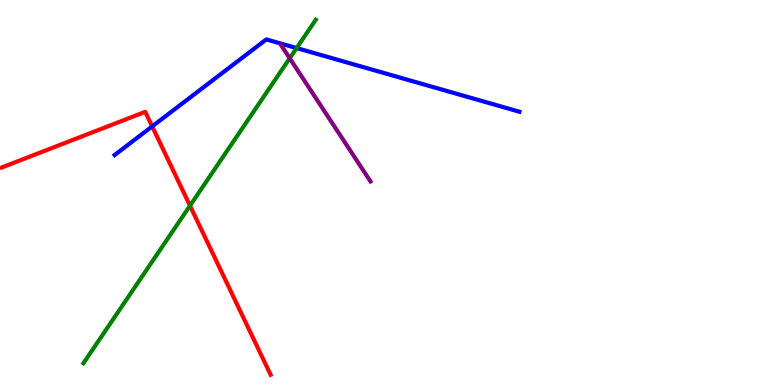[{'lines': ['blue', 'red'], 'intersections': [{'x': 1.96, 'y': 6.72}]}, {'lines': ['green', 'red'], 'intersections': [{'x': 2.45, 'y': 4.66}]}, {'lines': ['purple', 'red'], 'intersections': []}, {'lines': ['blue', 'green'], 'intersections': [{'x': 3.83, 'y': 8.75}]}, {'lines': ['blue', 'purple'], 'intersections': []}, {'lines': ['green', 'purple'], 'intersections': [{'x': 3.74, 'y': 8.49}]}]